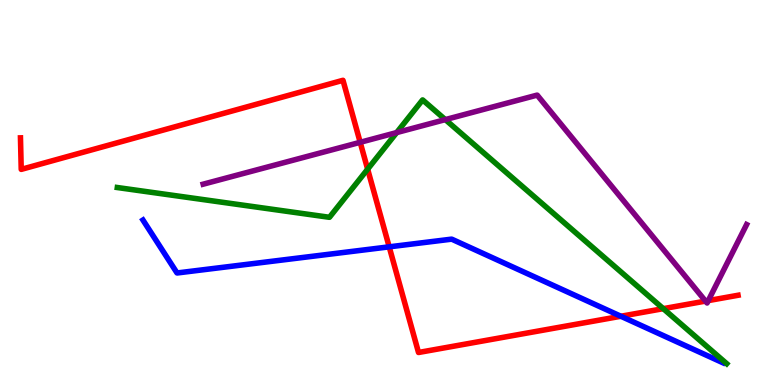[{'lines': ['blue', 'red'], 'intersections': [{'x': 5.02, 'y': 3.59}, {'x': 8.01, 'y': 1.79}]}, {'lines': ['green', 'red'], 'intersections': [{'x': 4.74, 'y': 5.61}, {'x': 8.56, 'y': 1.98}]}, {'lines': ['purple', 'red'], 'intersections': [{'x': 4.65, 'y': 6.3}, {'x': 9.1, 'y': 2.18}, {'x': 9.14, 'y': 2.19}]}, {'lines': ['blue', 'green'], 'intersections': []}, {'lines': ['blue', 'purple'], 'intersections': []}, {'lines': ['green', 'purple'], 'intersections': [{'x': 5.12, 'y': 6.56}, {'x': 5.75, 'y': 6.89}]}]